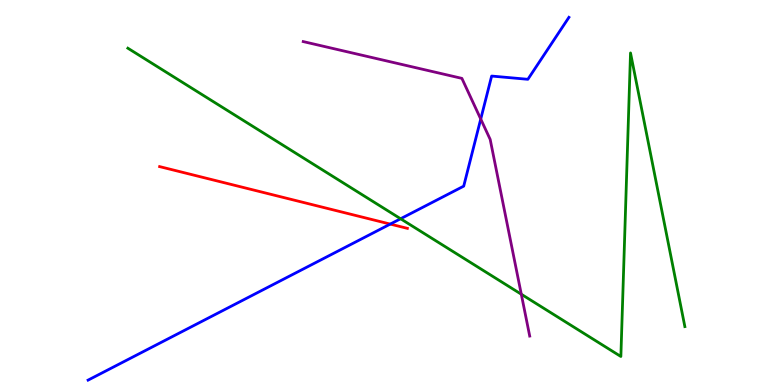[{'lines': ['blue', 'red'], 'intersections': [{'x': 5.04, 'y': 4.18}]}, {'lines': ['green', 'red'], 'intersections': []}, {'lines': ['purple', 'red'], 'intersections': []}, {'lines': ['blue', 'green'], 'intersections': [{'x': 5.17, 'y': 4.32}]}, {'lines': ['blue', 'purple'], 'intersections': [{'x': 6.2, 'y': 6.91}]}, {'lines': ['green', 'purple'], 'intersections': [{'x': 6.73, 'y': 2.36}]}]